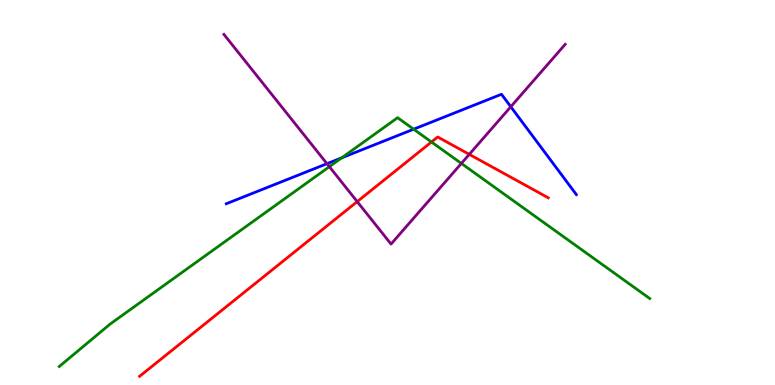[{'lines': ['blue', 'red'], 'intersections': []}, {'lines': ['green', 'red'], 'intersections': [{'x': 5.57, 'y': 6.31}]}, {'lines': ['purple', 'red'], 'intersections': [{'x': 4.61, 'y': 4.76}, {'x': 6.06, 'y': 5.99}]}, {'lines': ['blue', 'green'], 'intersections': [{'x': 4.41, 'y': 5.9}, {'x': 5.34, 'y': 6.64}]}, {'lines': ['blue', 'purple'], 'intersections': [{'x': 4.22, 'y': 5.75}, {'x': 6.59, 'y': 7.23}]}, {'lines': ['green', 'purple'], 'intersections': [{'x': 4.25, 'y': 5.67}, {'x': 5.95, 'y': 5.76}]}]